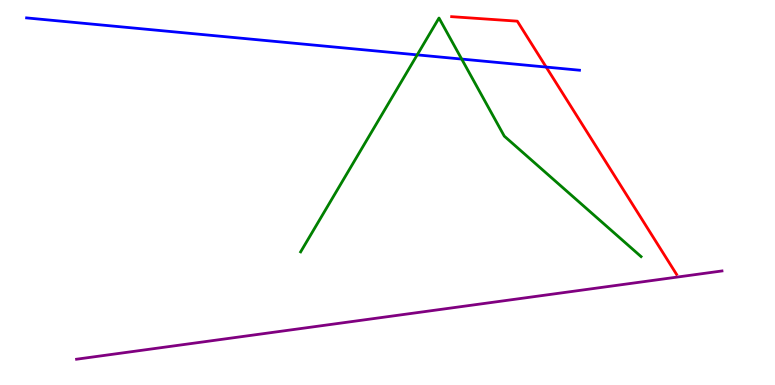[{'lines': ['blue', 'red'], 'intersections': [{'x': 7.05, 'y': 8.26}]}, {'lines': ['green', 'red'], 'intersections': []}, {'lines': ['purple', 'red'], 'intersections': []}, {'lines': ['blue', 'green'], 'intersections': [{'x': 5.38, 'y': 8.57}, {'x': 5.96, 'y': 8.47}]}, {'lines': ['blue', 'purple'], 'intersections': []}, {'lines': ['green', 'purple'], 'intersections': []}]